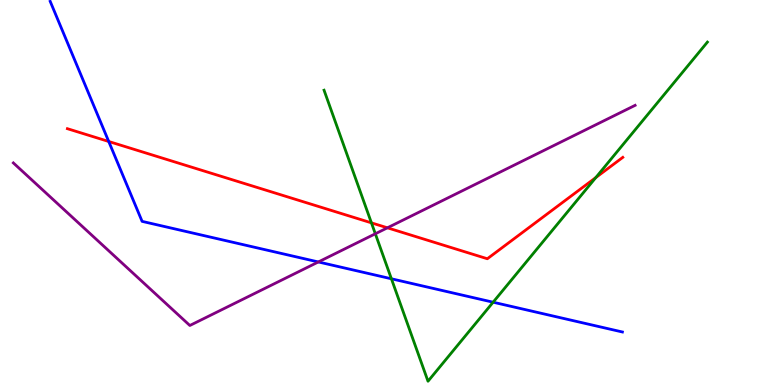[{'lines': ['blue', 'red'], 'intersections': [{'x': 1.4, 'y': 6.32}]}, {'lines': ['green', 'red'], 'intersections': [{'x': 4.79, 'y': 4.21}, {'x': 7.69, 'y': 5.39}]}, {'lines': ['purple', 'red'], 'intersections': [{'x': 5.0, 'y': 4.08}]}, {'lines': ['blue', 'green'], 'intersections': [{'x': 5.05, 'y': 2.76}, {'x': 6.36, 'y': 2.15}]}, {'lines': ['blue', 'purple'], 'intersections': [{'x': 4.11, 'y': 3.2}]}, {'lines': ['green', 'purple'], 'intersections': [{'x': 4.84, 'y': 3.93}]}]